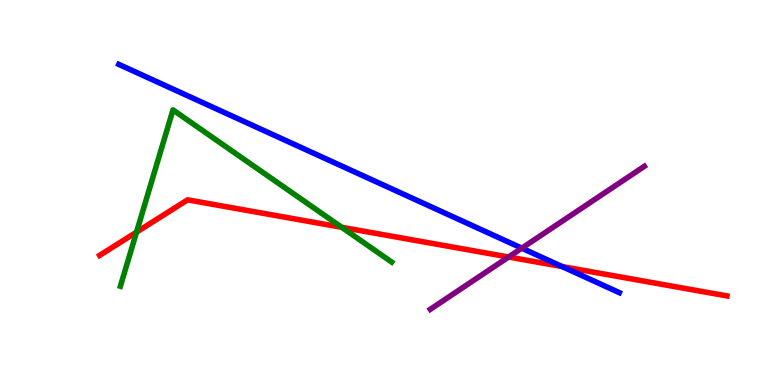[{'lines': ['blue', 'red'], 'intersections': [{'x': 7.25, 'y': 3.08}]}, {'lines': ['green', 'red'], 'intersections': [{'x': 1.76, 'y': 3.97}, {'x': 4.41, 'y': 4.1}]}, {'lines': ['purple', 'red'], 'intersections': [{'x': 6.56, 'y': 3.32}]}, {'lines': ['blue', 'green'], 'intersections': []}, {'lines': ['blue', 'purple'], 'intersections': [{'x': 6.73, 'y': 3.55}]}, {'lines': ['green', 'purple'], 'intersections': []}]